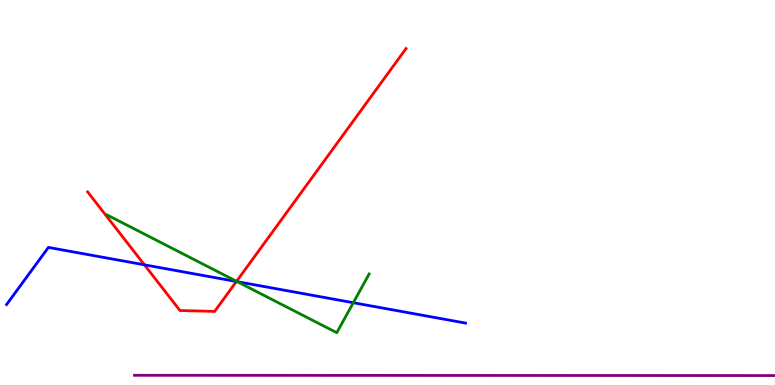[{'lines': ['blue', 'red'], 'intersections': [{'x': 1.86, 'y': 3.12}, {'x': 3.05, 'y': 2.69}]}, {'lines': ['green', 'red'], 'intersections': [{'x': 3.05, 'y': 2.69}]}, {'lines': ['purple', 'red'], 'intersections': []}, {'lines': ['blue', 'green'], 'intersections': [{'x': 3.06, 'y': 2.68}, {'x': 4.56, 'y': 2.14}]}, {'lines': ['blue', 'purple'], 'intersections': []}, {'lines': ['green', 'purple'], 'intersections': []}]